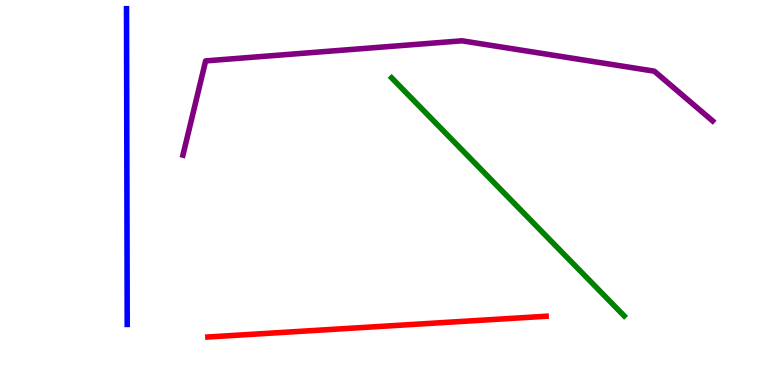[{'lines': ['blue', 'red'], 'intersections': []}, {'lines': ['green', 'red'], 'intersections': []}, {'lines': ['purple', 'red'], 'intersections': []}, {'lines': ['blue', 'green'], 'intersections': []}, {'lines': ['blue', 'purple'], 'intersections': []}, {'lines': ['green', 'purple'], 'intersections': []}]